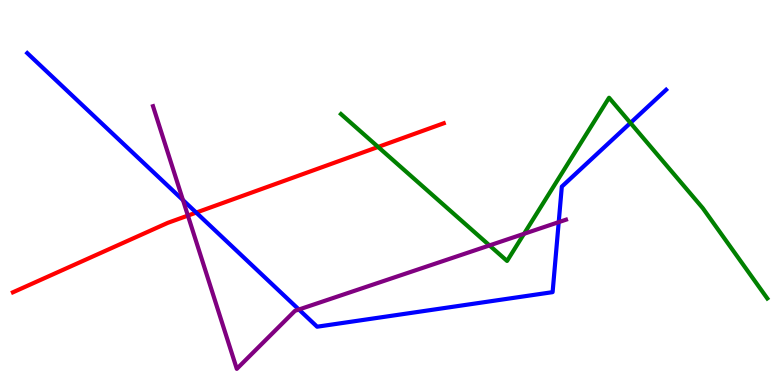[{'lines': ['blue', 'red'], 'intersections': [{'x': 2.53, 'y': 4.48}]}, {'lines': ['green', 'red'], 'intersections': [{'x': 4.88, 'y': 6.18}]}, {'lines': ['purple', 'red'], 'intersections': [{'x': 2.42, 'y': 4.4}]}, {'lines': ['blue', 'green'], 'intersections': [{'x': 8.13, 'y': 6.81}]}, {'lines': ['blue', 'purple'], 'intersections': [{'x': 2.36, 'y': 4.8}, {'x': 3.86, 'y': 1.96}, {'x': 7.21, 'y': 4.23}]}, {'lines': ['green', 'purple'], 'intersections': [{'x': 6.32, 'y': 3.63}, {'x': 6.76, 'y': 3.93}]}]